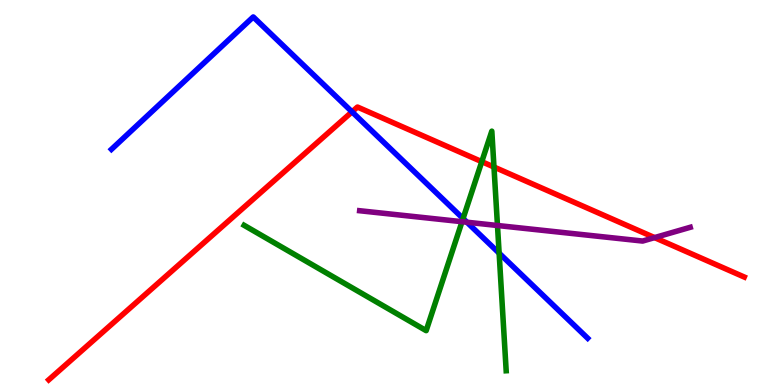[{'lines': ['blue', 'red'], 'intersections': [{'x': 4.54, 'y': 7.1}]}, {'lines': ['green', 'red'], 'intersections': [{'x': 6.22, 'y': 5.8}, {'x': 6.37, 'y': 5.66}]}, {'lines': ['purple', 'red'], 'intersections': [{'x': 8.45, 'y': 3.83}]}, {'lines': ['blue', 'green'], 'intersections': [{'x': 5.98, 'y': 4.32}, {'x': 6.44, 'y': 3.42}]}, {'lines': ['blue', 'purple'], 'intersections': [{'x': 6.02, 'y': 4.23}]}, {'lines': ['green', 'purple'], 'intersections': [{'x': 5.96, 'y': 4.24}, {'x': 6.42, 'y': 4.14}]}]